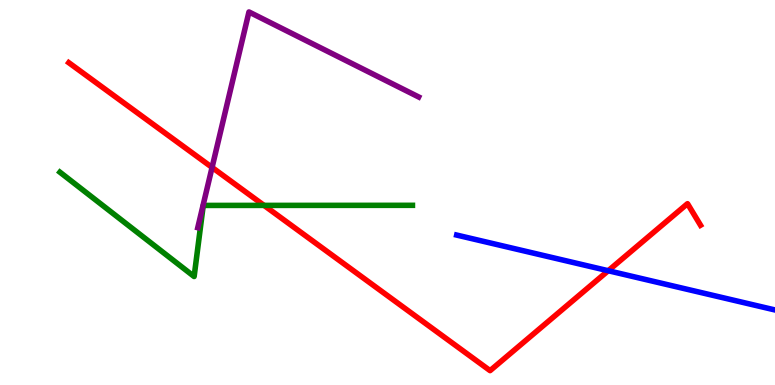[{'lines': ['blue', 'red'], 'intersections': [{'x': 7.85, 'y': 2.97}]}, {'lines': ['green', 'red'], 'intersections': [{'x': 3.41, 'y': 4.67}]}, {'lines': ['purple', 'red'], 'intersections': [{'x': 2.74, 'y': 5.65}]}, {'lines': ['blue', 'green'], 'intersections': []}, {'lines': ['blue', 'purple'], 'intersections': []}, {'lines': ['green', 'purple'], 'intersections': []}]